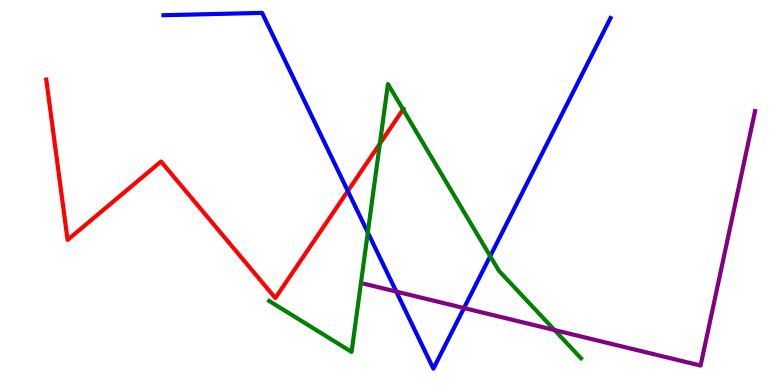[{'lines': ['blue', 'red'], 'intersections': [{'x': 4.49, 'y': 5.04}]}, {'lines': ['green', 'red'], 'intersections': [{'x': 4.9, 'y': 6.27}, {'x': 5.2, 'y': 7.16}]}, {'lines': ['purple', 'red'], 'intersections': []}, {'lines': ['blue', 'green'], 'intersections': [{'x': 4.75, 'y': 3.96}, {'x': 6.33, 'y': 3.35}]}, {'lines': ['blue', 'purple'], 'intersections': [{'x': 5.11, 'y': 2.43}, {'x': 5.99, 'y': 2.0}]}, {'lines': ['green', 'purple'], 'intersections': [{'x': 7.15, 'y': 1.43}]}]